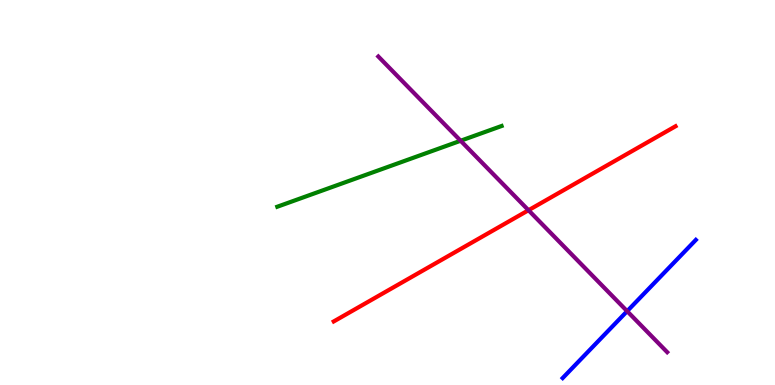[{'lines': ['blue', 'red'], 'intersections': []}, {'lines': ['green', 'red'], 'intersections': []}, {'lines': ['purple', 'red'], 'intersections': [{'x': 6.82, 'y': 4.54}]}, {'lines': ['blue', 'green'], 'intersections': []}, {'lines': ['blue', 'purple'], 'intersections': [{'x': 8.09, 'y': 1.92}]}, {'lines': ['green', 'purple'], 'intersections': [{'x': 5.94, 'y': 6.34}]}]